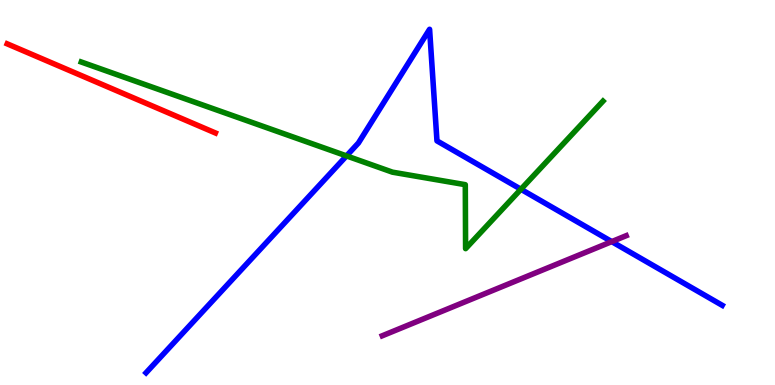[{'lines': ['blue', 'red'], 'intersections': []}, {'lines': ['green', 'red'], 'intersections': []}, {'lines': ['purple', 'red'], 'intersections': []}, {'lines': ['blue', 'green'], 'intersections': [{'x': 4.47, 'y': 5.95}, {'x': 6.72, 'y': 5.08}]}, {'lines': ['blue', 'purple'], 'intersections': [{'x': 7.89, 'y': 3.72}]}, {'lines': ['green', 'purple'], 'intersections': []}]